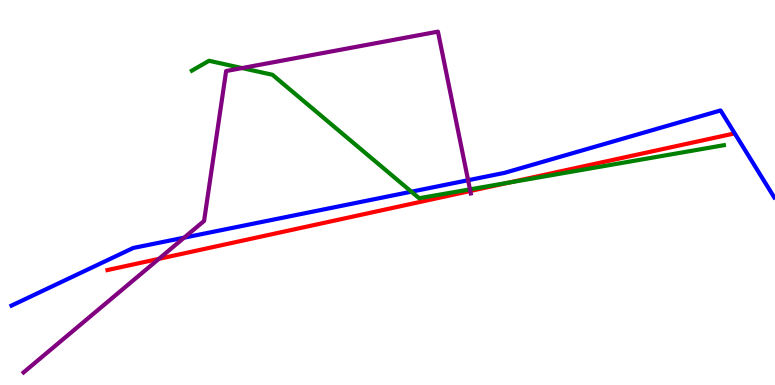[{'lines': ['blue', 'red'], 'intersections': []}, {'lines': ['green', 'red'], 'intersections': [{'x': 6.56, 'y': 5.26}]}, {'lines': ['purple', 'red'], 'intersections': [{'x': 2.05, 'y': 3.28}, {'x': 6.07, 'y': 5.04}]}, {'lines': ['blue', 'green'], 'intersections': [{'x': 5.31, 'y': 5.02}]}, {'lines': ['blue', 'purple'], 'intersections': [{'x': 2.38, 'y': 3.83}, {'x': 6.04, 'y': 5.32}]}, {'lines': ['green', 'purple'], 'intersections': [{'x': 3.12, 'y': 8.23}, {'x': 6.06, 'y': 5.08}]}]